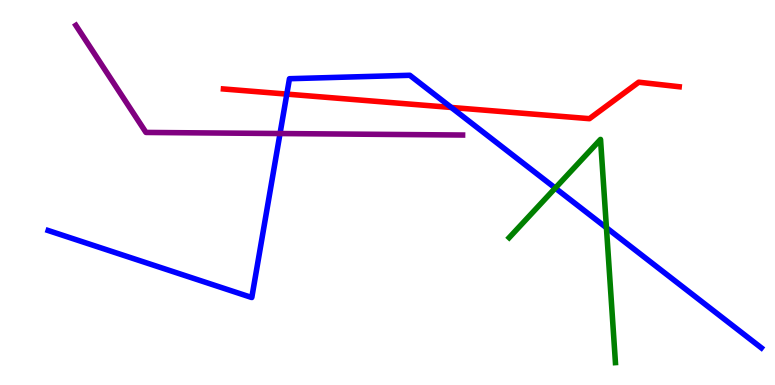[{'lines': ['blue', 'red'], 'intersections': [{'x': 3.7, 'y': 7.56}, {'x': 5.82, 'y': 7.21}]}, {'lines': ['green', 'red'], 'intersections': []}, {'lines': ['purple', 'red'], 'intersections': []}, {'lines': ['blue', 'green'], 'intersections': [{'x': 7.16, 'y': 5.11}, {'x': 7.82, 'y': 4.08}]}, {'lines': ['blue', 'purple'], 'intersections': [{'x': 3.61, 'y': 6.53}]}, {'lines': ['green', 'purple'], 'intersections': []}]